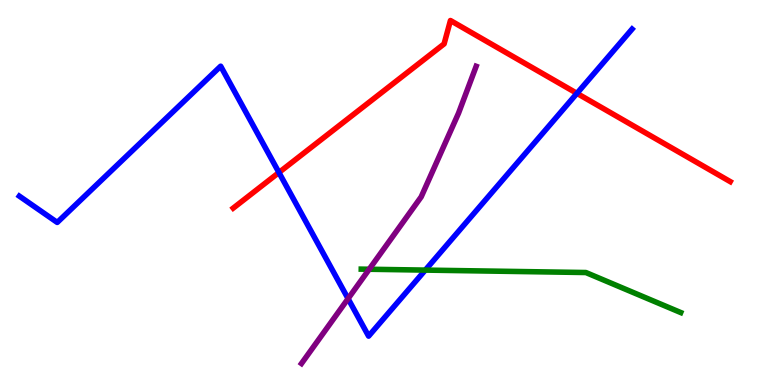[{'lines': ['blue', 'red'], 'intersections': [{'x': 3.6, 'y': 5.52}, {'x': 7.44, 'y': 7.58}]}, {'lines': ['green', 'red'], 'intersections': []}, {'lines': ['purple', 'red'], 'intersections': []}, {'lines': ['blue', 'green'], 'intersections': [{'x': 5.49, 'y': 2.98}]}, {'lines': ['blue', 'purple'], 'intersections': [{'x': 4.49, 'y': 2.24}]}, {'lines': ['green', 'purple'], 'intersections': [{'x': 4.76, 'y': 3.01}]}]